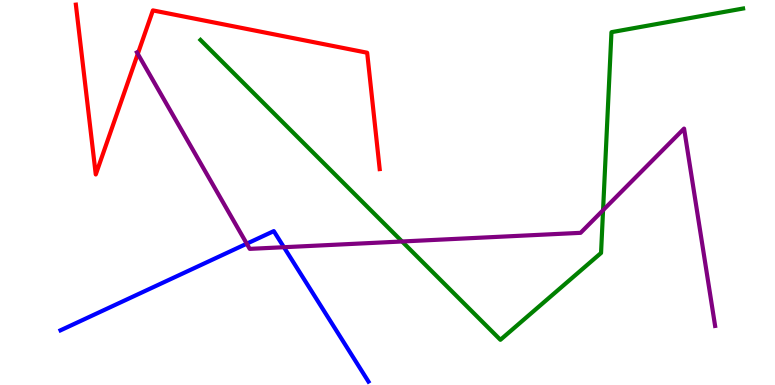[{'lines': ['blue', 'red'], 'intersections': []}, {'lines': ['green', 'red'], 'intersections': []}, {'lines': ['purple', 'red'], 'intersections': [{'x': 1.78, 'y': 8.6}]}, {'lines': ['blue', 'green'], 'intersections': []}, {'lines': ['blue', 'purple'], 'intersections': [{'x': 3.18, 'y': 3.67}, {'x': 3.66, 'y': 3.58}]}, {'lines': ['green', 'purple'], 'intersections': [{'x': 5.19, 'y': 3.73}, {'x': 7.78, 'y': 4.54}]}]